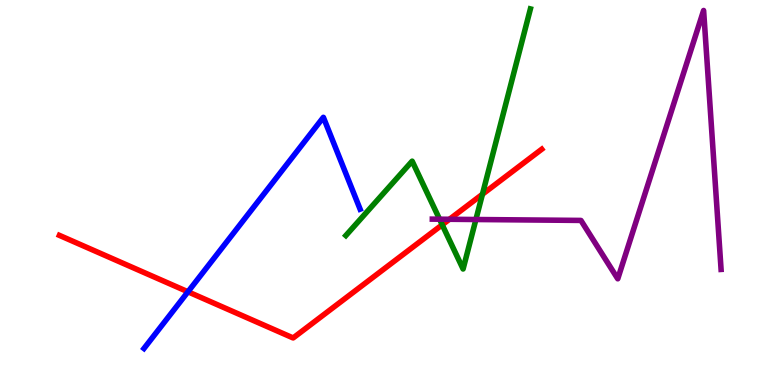[{'lines': ['blue', 'red'], 'intersections': [{'x': 2.43, 'y': 2.42}]}, {'lines': ['green', 'red'], 'intersections': [{'x': 5.71, 'y': 4.16}, {'x': 6.23, 'y': 4.95}]}, {'lines': ['purple', 'red'], 'intersections': [{'x': 5.8, 'y': 4.3}]}, {'lines': ['blue', 'green'], 'intersections': []}, {'lines': ['blue', 'purple'], 'intersections': []}, {'lines': ['green', 'purple'], 'intersections': [{'x': 5.67, 'y': 4.31}, {'x': 6.14, 'y': 4.3}]}]